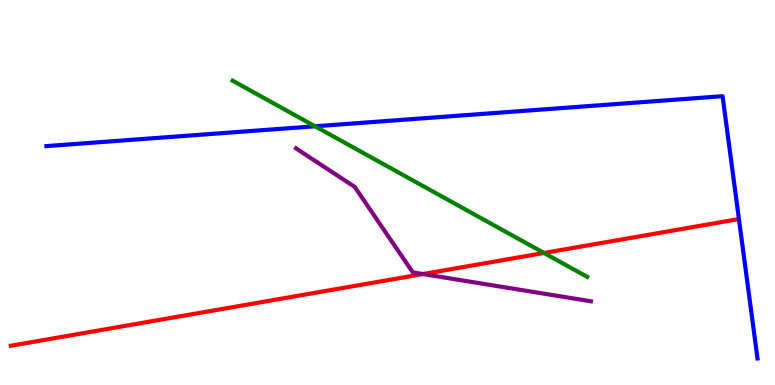[{'lines': ['blue', 'red'], 'intersections': []}, {'lines': ['green', 'red'], 'intersections': [{'x': 7.02, 'y': 3.43}]}, {'lines': ['purple', 'red'], 'intersections': [{'x': 5.46, 'y': 2.88}]}, {'lines': ['blue', 'green'], 'intersections': [{'x': 4.06, 'y': 6.72}]}, {'lines': ['blue', 'purple'], 'intersections': []}, {'lines': ['green', 'purple'], 'intersections': []}]